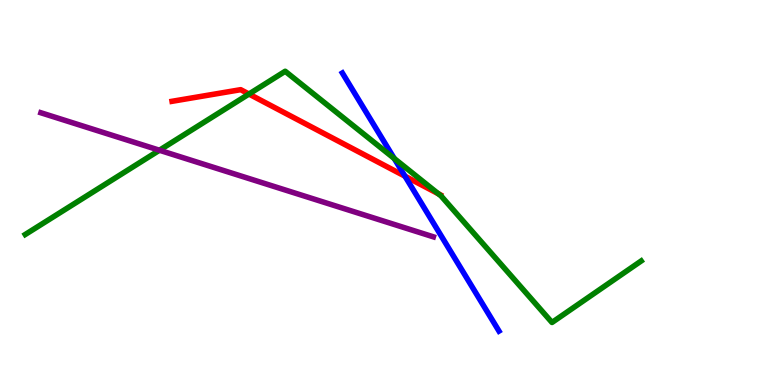[{'lines': ['blue', 'red'], 'intersections': [{'x': 5.23, 'y': 5.42}]}, {'lines': ['green', 'red'], 'intersections': [{'x': 3.21, 'y': 7.56}, {'x': 5.66, 'y': 4.97}]}, {'lines': ['purple', 'red'], 'intersections': []}, {'lines': ['blue', 'green'], 'intersections': [{'x': 5.09, 'y': 5.88}]}, {'lines': ['blue', 'purple'], 'intersections': []}, {'lines': ['green', 'purple'], 'intersections': [{'x': 2.06, 'y': 6.1}]}]